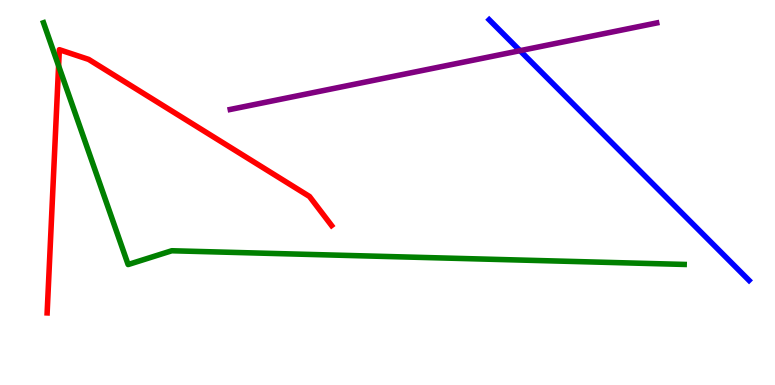[{'lines': ['blue', 'red'], 'intersections': []}, {'lines': ['green', 'red'], 'intersections': [{'x': 0.756, 'y': 8.29}]}, {'lines': ['purple', 'red'], 'intersections': []}, {'lines': ['blue', 'green'], 'intersections': []}, {'lines': ['blue', 'purple'], 'intersections': [{'x': 6.71, 'y': 8.68}]}, {'lines': ['green', 'purple'], 'intersections': []}]